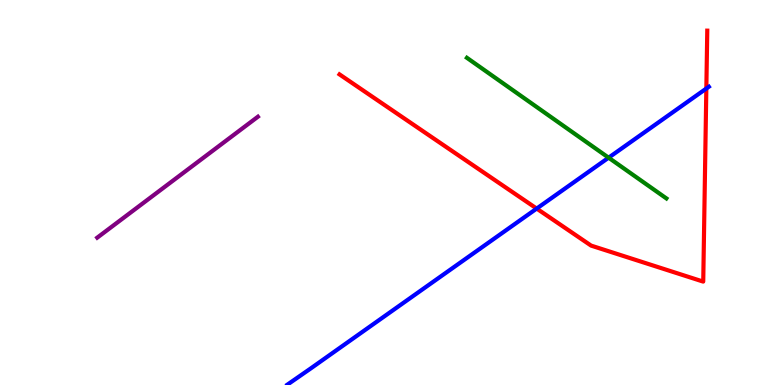[{'lines': ['blue', 'red'], 'intersections': [{'x': 6.92, 'y': 4.58}, {'x': 9.11, 'y': 7.7}]}, {'lines': ['green', 'red'], 'intersections': []}, {'lines': ['purple', 'red'], 'intersections': []}, {'lines': ['blue', 'green'], 'intersections': [{'x': 7.85, 'y': 5.9}]}, {'lines': ['blue', 'purple'], 'intersections': []}, {'lines': ['green', 'purple'], 'intersections': []}]